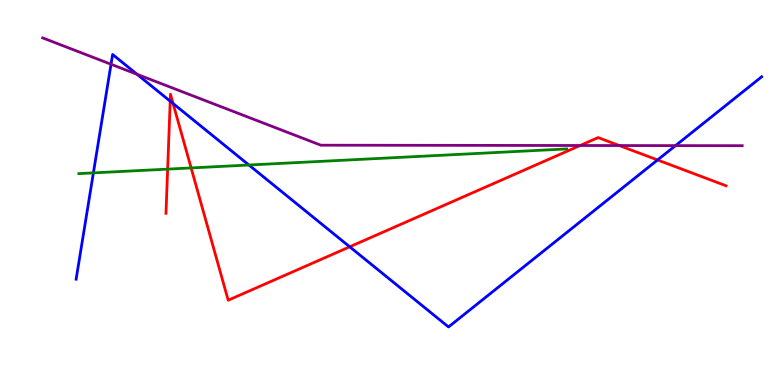[{'lines': ['blue', 'red'], 'intersections': [{'x': 2.2, 'y': 7.37}, {'x': 2.23, 'y': 7.31}, {'x': 4.51, 'y': 3.59}, {'x': 8.48, 'y': 5.85}]}, {'lines': ['green', 'red'], 'intersections': [{'x': 2.16, 'y': 5.61}, {'x': 2.47, 'y': 5.64}]}, {'lines': ['purple', 'red'], 'intersections': [{'x': 7.49, 'y': 6.22}, {'x': 7.99, 'y': 6.22}]}, {'lines': ['blue', 'green'], 'intersections': [{'x': 1.2, 'y': 5.51}, {'x': 3.21, 'y': 5.71}]}, {'lines': ['blue', 'purple'], 'intersections': [{'x': 1.43, 'y': 8.33}, {'x': 1.77, 'y': 8.07}, {'x': 8.72, 'y': 6.22}]}, {'lines': ['green', 'purple'], 'intersections': []}]